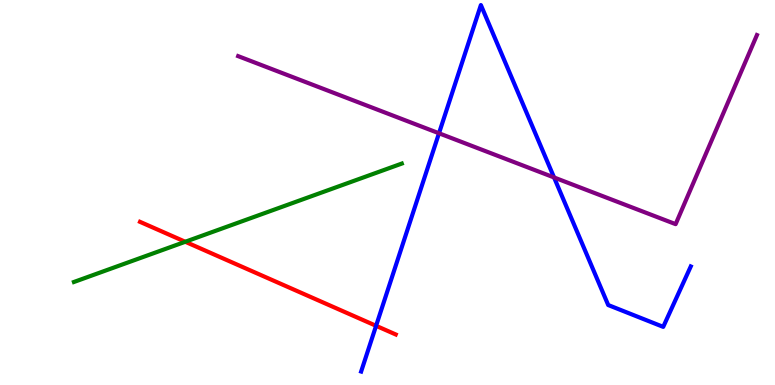[{'lines': ['blue', 'red'], 'intersections': [{'x': 4.85, 'y': 1.54}]}, {'lines': ['green', 'red'], 'intersections': [{'x': 2.39, 'y': 3.72}]}, {'lines': ['purple', 'red'], 'intersections': []}, {'lines': ['blue', 'green'], 'intersections': []}, {'lines': ['blue', 'purple'], 'intersections': [{'x': 5.66, 'y': 6.54}, {'x': 7.15, 'y': 5.39}]}, {'lines': ['green', 'purple'], 'intersections': []}]